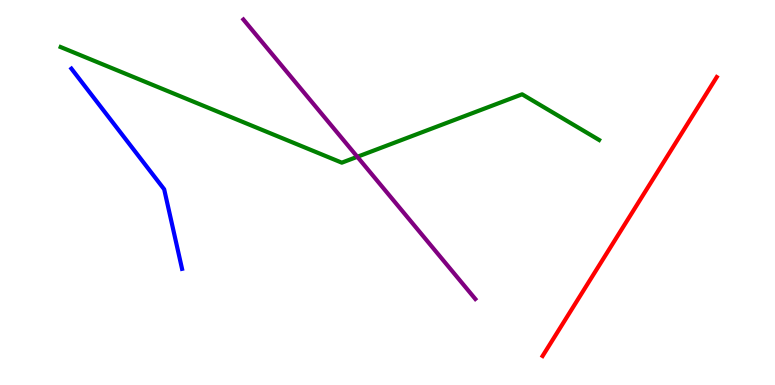[{'lines': ['blue', 'red'], 'intersections': []}, {'lines': ['green', 'red'], 'intersections': []}, {'lines': ['purple', 'red'], 'intersections': []}, {'lines': ['blue', 'green'], 'intersections': []}, {'lines': ['blue', 'purple'], 'intersections': []}, {'lines': ['green', 'purple'], 'intersections': [{'x': 4.61, 'y': 5.93}]}]